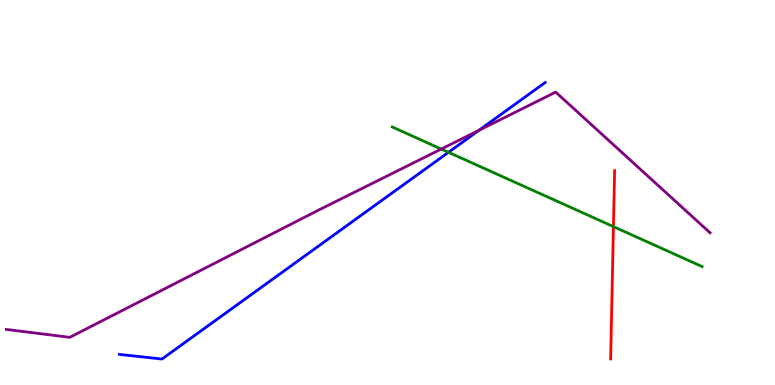[{'lines': ['blue', 'red'], 'intersections': []}, {'lines': ['green', 'red'], 'intersections': [{'x': 7.92, 'y': 4.11}]}, {'lines': ['purple', 'red'], 'intersections': []}, {'lines': ['blue', 'green'], 'intersections': [{'x': 5.79, 'y': 6.04}]}, {'lines': ['blue', 'purple'], 'intersections': [{'x': 6.18, 'y': 6.62}]}, {'lines': ['green', 'purple'], 'intersections': [{'x': 5.69, 'y': 6.13}]}]